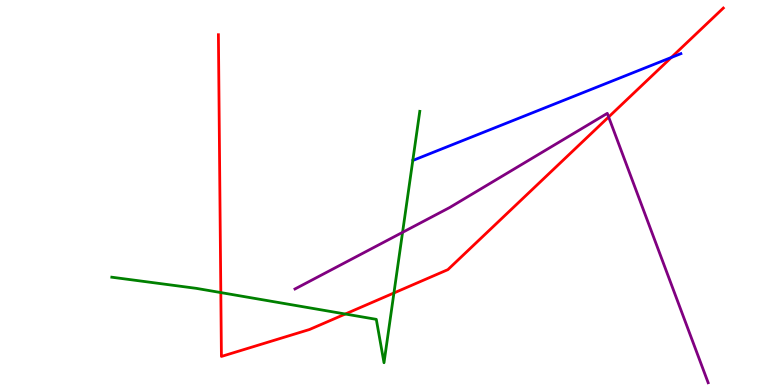[{'lines': ['blue', 'red'], 'intersections': [{'x': 8.66, 'y': 8.51}]}, {'lines': ['green', 'red'], 'intersections': [{'x': 2.85, 'y': 2.4}, {'x': 4.46, 'y': 1.84}, {'x': 5.08, 'y': 2.39}]}, {'lines': ['purple', 'red'], 'intersections': [{'x': 7.85, 'y': 6.96}]}, {'lines': ['blue', 'green'], 'intersections': []}, {'lines': ['blue', 'purple'], 'intersections': []}, {'lines': ['green', 'purple'], 'intersections': [{'x': 5.19, 'y': 3.97}]}]